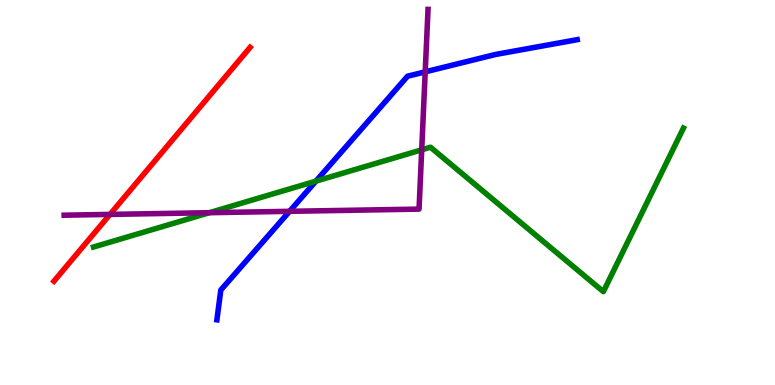[{'lines': ['blue', 'red'], 'intersections': []}, {'lines': ['green', 'red'], 'intersections': []}, {'lines': ['purple', 'red'], 'intersections': [{'x': 1.42, 'y': 4.43}]}, {'lines': ['blue', 'green'], 'intersections': [{'x': 4.08, 'y': 5.29}]}, {'lines': ['blue', 'purple'], 'intersections': [{'x': 3.74, 'y': 4.51}, {'x': 5.49, 'y': 8.13}]}, {'lines': ['green', 'purple'], 'intersections': [{'x': 2.7, 'y': 4.48}, {'x': 5.44, 'y': 6.11}]}]